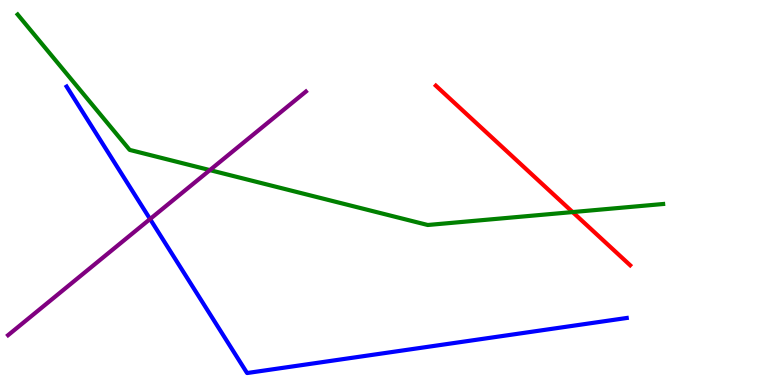[{'lines': ['blue', 'red'], 'intersections': []}, {'lines': ['green', 'red'], 'intersections': [{'x': 7.39, 'y': 4.49}]}, {'lines': ['purple', 'red'], 'intersections': []}, {'lines': ['blue', 'green'], 'intersections': []}, {'lines': ['blue', 'purple'], 'intersections': [{'x': 1.94, 'y': 4.31}]}, {'lines': ['green', 'purple'], 'intersections': [{'x': 2.71, 'y': 5.58}]}]